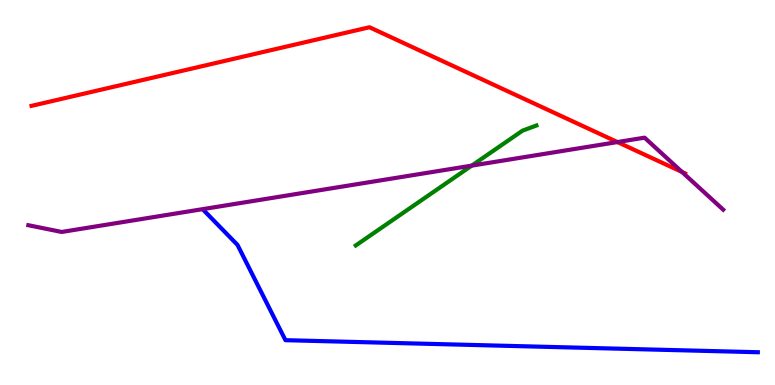[{'lines': ['blue', 'red'], 'intersections': []}, {'lines': ['green', 'red'], 'intersections': []}, {'lines': ['purple', 'red'], 'intersections': [{'x': 7.97, 'y': 6.31}, {'x': 8.8, 'y': 5.53}]}, {'lines': ['blue', 'green'], 'intersections': []}, {'lines': ['blue', 'purple'], 'intersections': []}, {'lines': ['green', 'purple'], 'intersections': [{'x': 6.09, 'y': 5.7}]}]